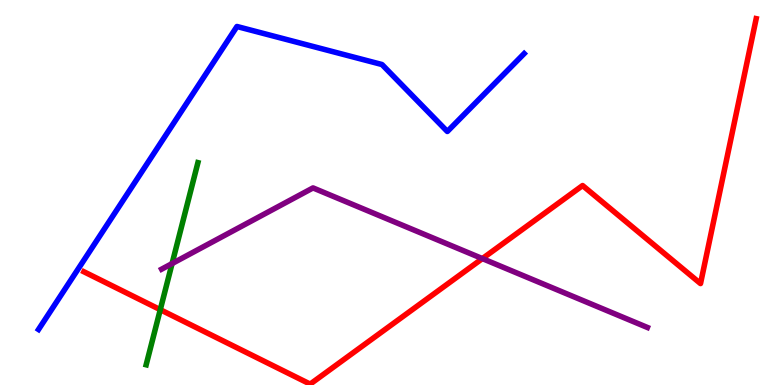[{'lines': ['blue', 'red'], 'intersections': []}, {'lines': ['green', 'red'], 'intersections': [{'x': 2.07, 'y': 1.96}]}, {'lines': ['purple', 'red'], 'intersections': [{'x': 6.22, 'y': 3.28}]}, {'lines': ['blue', 'green'], 'intersections': []}, {'lines': ['blue', 'purple'], 'intersections': []}, {'lines': ['green', 'purple'], 'intersections': [{'x': 2.22, 'y': 3.15}]}]